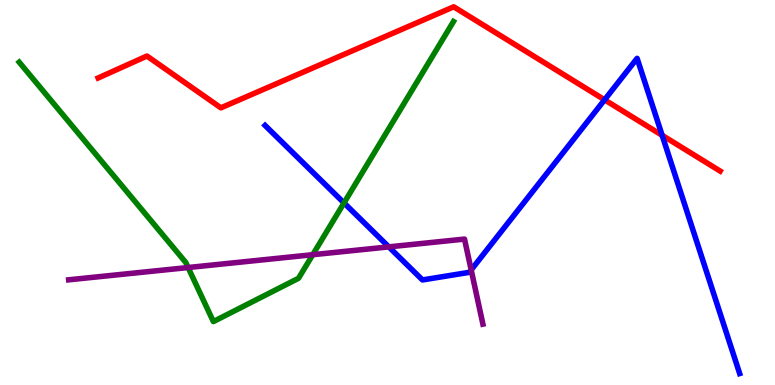[{'lines': ['blue', 'red'], 'intersections': [{'x': 7.8, 'y': 7.41}, {'x': 8.54, 'y': 6.49}]}, {'lines': ['green', 'red'], 'intersections': []}, {'lines': ['purple', 'red'], 'intersections': []}, {'lines': ['blue', 'green'], 'intersections': [{'x': 4.44, 'y': 4.73}]}, {'lines': ['blue', 'purple'], 'intersections': [{'x': 5.02, 'y': 3.59}, {'x': 6.08, 'y': 2.99}]}, {'lines': ['green', 'purple'], 'intersections': [{'x': 2.43, 'y': 3.05}, {'x': 4.04, 'y': 3.38}]}]